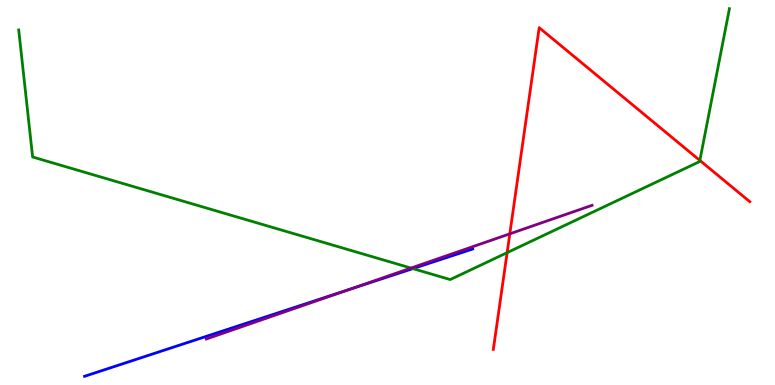[{'lines': ['blue', 'red'], 'intersections': []}, {'lines': ['green', 'red'], 'intersections': [{'x': 6.54, 'y': 3.44}, {'x': 9.03, 'y': 5.83}]}, {'lines': ['purple', 'red'], 'intersections': [{'x': 6.58, 'y': 3.93}]}, {'lines': ['blue', 'green'], 'intersections': [{'x': 5.33, 'y': 3.02}]}, {'lines': ['blue', 'purple'], 'intersections': [{'x': 4.5, 'y': 2.48}]}, {'lines': ['green', 'purple'], 'intersections': [{'x': 5.3, 'y': 3.04}]}]